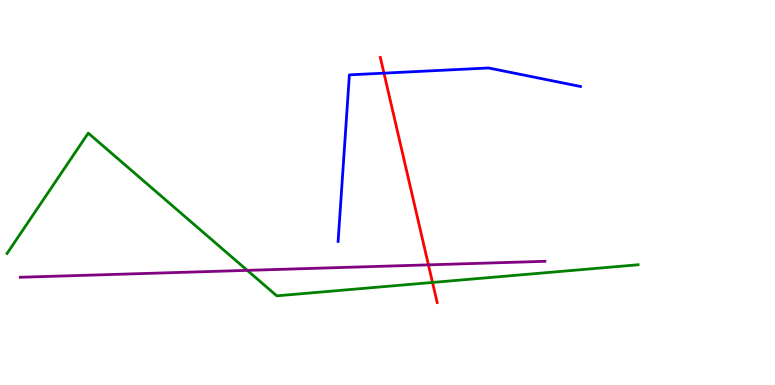[{'lines': ['blue', 'red'], 'intersections': [{'x': 4.95, 'y': 8.1}]}, {'lines': ['green', 'red'], 'intersections': [{'x': 5.58, 'y': 2.66}]}, {'lines': ['purple', 'red'], 'intersections': [{'x': 5.53, 'y': 3.12}]}, {'lines': ['blue', 'green'], 'intersections': []}, {'lines': ['blue', 'purple'], 'intersections': []}, {'lines': ['green', 'purple'], 'intersections': [{'x': 3.19, 'y': 2.98}]}]